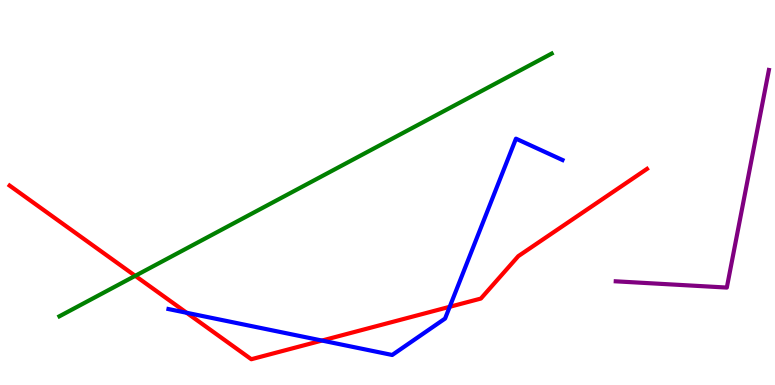[{'lines': ['blue', 'red'], 'intersections': [{'x': 2.41, 'y': 1.88}, {'x': 4.15, 'y': 1.15}, {'x': 5.8, 'y': 2.03}]}, {'lines': ['green', 'red'], 'intersections': [{'x': 1.74, 'y': 2.84}]}, {'lines': ['purple', 'red'], 'intersections': []}, {'lines': ['blue', 'green'], 'intersections': []}, {'lines': ['blue', 'purple'], 'intersections': []}, {'lines': ['green', 'purple'], 'intersections': []}]